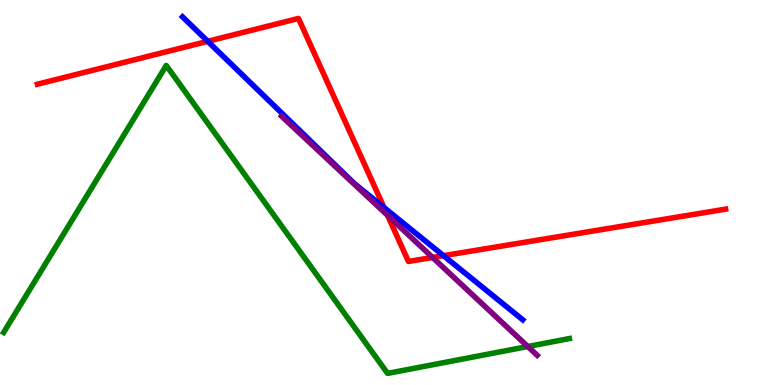[{'lines': ['blue', 'red'], 'intersections': [{'x': 2.68, 'y': 8.93}, {'x': 4.96, 'y': 4.61}, {'x': 5.72, 'y': 3.36}]}, {'lines': ['green', 'red'], 'intersections': []}, {'lines': ['purple', 'red'], 'intersections': [{'x': 5.0, 'y': 4.41}, {'x': 5.58, 'y': 3.31}]}, {'lines': ['blue', 'green'], 'intersections': []}, {'lines': ['blue', 'purple'], 'intersections': []}, {'lines': ['green', 'purple'], 'intersections': [{'x': 6.81, 'y': 0.999}]}]